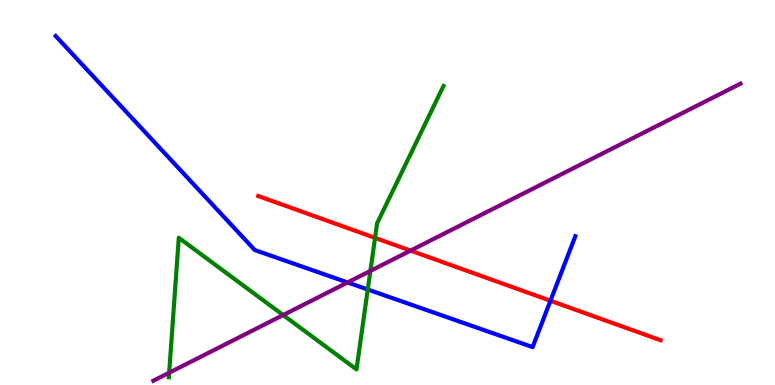[{'lines': ['blue', 'red'], 'intersections': [{'x': 7.1, 'y': 2.19}]}, {'lines': ['green', 'red'], 'intersections': [{'x': 4.84, 'y': 3.82}]}, {'lines': ['purple', 'red'], 'intersections': [{'x': 5.3, 'y': 3.49}]}, {'lines': ['blue', 'green'], 'intersections': [{'x': 4.75, 'y': 2.48}]}, {'lines': ['blue', 'purple'], 'intersections': [{'x': 4.48, 'y': 2.66}]}, {'lines': ['green', 'purple'], 'intersections': [{'x': 2.18, 'y': 0.318}, {'x': 3.65, 'y': 1.82}, {'x': 4.78, 'y': 2.96}]}]